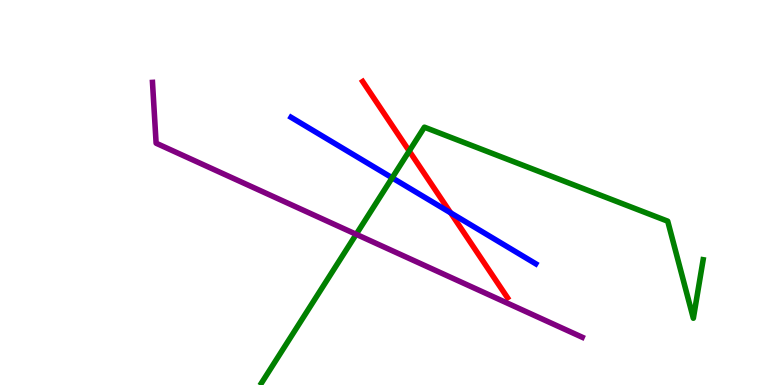[{'lines': ['blue', 'red'], 'intersections': [{'x': 5.81, 'y': 4.47}]}, {'lines': ['green', 'red'], 'intersections': [{'x': 5.28, 'y': 6.08}]}, {'lines': ['purple', 'red'], 'intersections': []}, {'lines': ['blue', 'green'], 'intersections': [{'x': 5.06, 'y': 5.38}]}, {'lines': ['blue', 'purple'], 'intersections': []}, {'lines': ['green', 'purple'], 'intersections': [{'x': 4.6, 'y': 3.91}]}]